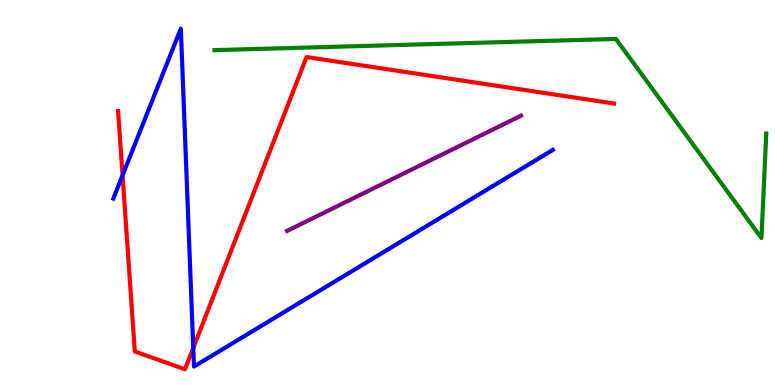[{'lines': ['blue', 'red'], 'intersections': [{'x': 1.58, 'y': 5.45}, {'x': 2.49, 'y': 0.961}]}, {'lines': ['green', 'red'], 'intersections': []}, {'lines': ['purple', 'red'], 'intersections': []}, {'lines': ['blue', 'green'], 'intersections': []}, {'lines': ['blue', 'purple'], 'intersections': []}, {'lines': ['green', 'purple'], 'intersections': []}]